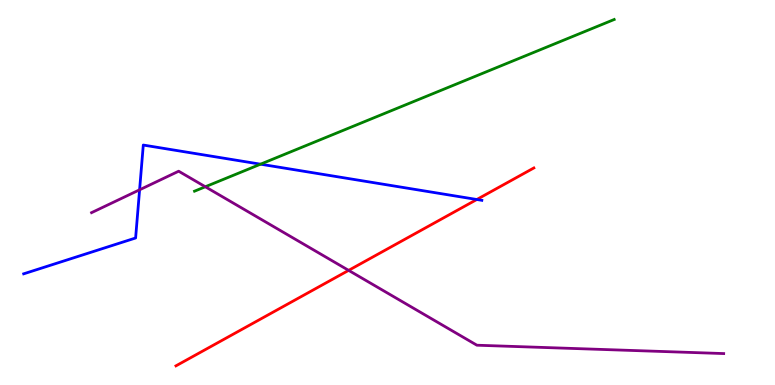[{'lines': ['blue', 'red'], 'intersections': [{'x': 6.15, 'y': 4.82}]}, {'lines': ['green', 'red'], 'intersections': []}, {'lines': ['purple', 'red'], 'intersections': [{'x': 4.5, 'y': 2.98}]}, {'lines': ['blue', 'green'], 'intersections': [{'x': 3.36, 'y': 5.74}]}, {'lines': ['blue', 'purple'], 'intersections': [{'x': 1.8, 'y': 5.07}]}, {'lines': ['green', 'purple'], 'intersections': [{'x': 2.65, 'y': 5.15}]}]